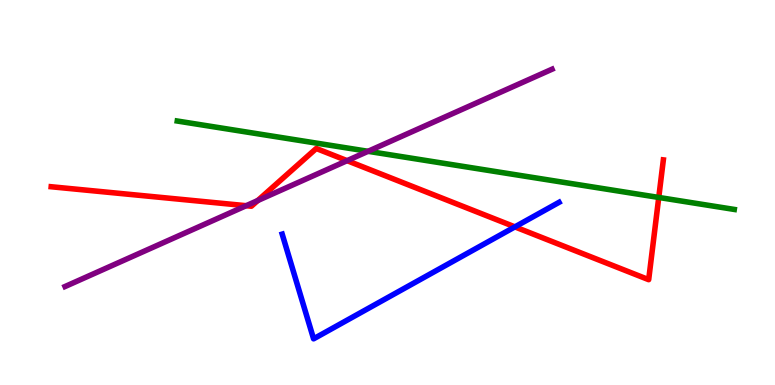[{'lines': ['blue', 'red'], 'intersections': [{'x': 6.64, 'y': 4.11}]}, {'lines': ['green', 'red'], 'intersections': [{'x': 8.5, 'y': 4.87}]}, {'lines': ['purple', 'red'], 'intersections': [{'x': 3.18, 'y': 4.66}, {'x': 3.33, 'y': 4.79}, {'x': 4.48, 'y': 5.83}]}, {'lines': ['blue', 'green'], 'intersections': []}, {'lines': ['blue', 'purple'], 'intersections': []}, {'lines': ['green', 'purple'], 'intersections': [{'x': 4.75, 'y': 6.07}]}]